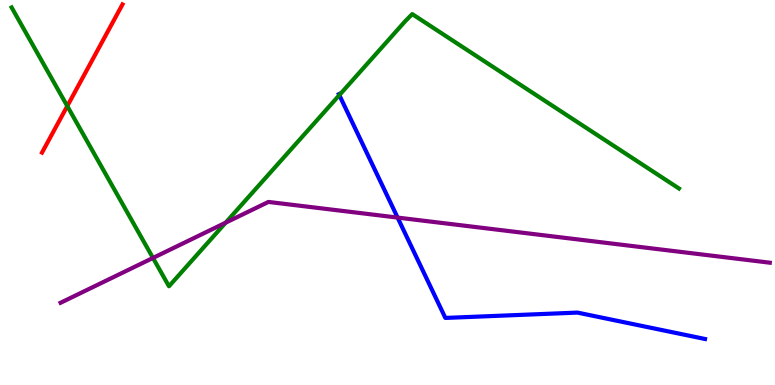[{'lines': ['blue', 'red'], 'intersections': []}, {'lines': ['green', 'red'], 'intersections': [{'x': 0.868, 'y': 7.24}]}, {'lines': ['purple', 'red'], 'intersections': []}, {'lines': ['blue', 'green'], 'intersections': [{'x': 4.38, 'y': 7.53}]}, {'lines': ['blue', 'purple'], 'intersections': [{'x': 5.13, 'y': 4.35}]}, {'lines': ['green', 'purple'], 'intersections': [{'x': 1.97, 'y': 3.3}, {'x': 2.91, 'y': 4.22}]}]